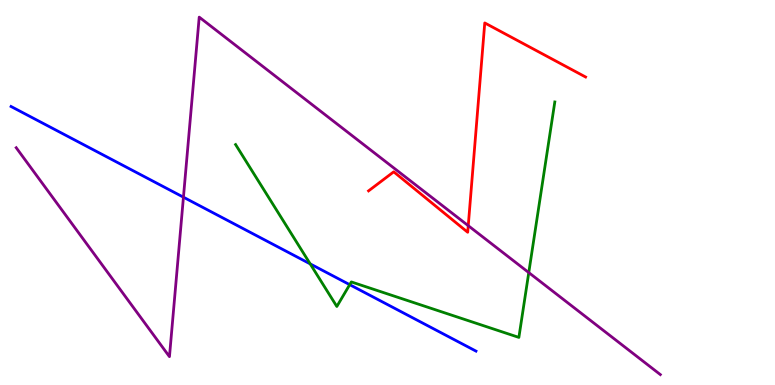[{'lines': ['blue', 'red'], 'intersections': []}, {'lines': ['green', 'red'], 'intersections': []}, {'lines': ['purple', 'red'], 'intersections': [{'x': 6.04, 'y': 4.14}]}, {'lines': ['blue', 'green'], 'intersections': [{'x': 4.0, 'y': 3.15}, {'x': 4.51, 'y': 2.61}]}, {'lines': ['blue', 'purple'], 'intersections': [{'x': 2.37, 'y': 4.88}]}, {'lines': ['green', 'purple'], 'intersections': [{'x': 6.82, 'y': 2.92}]}]